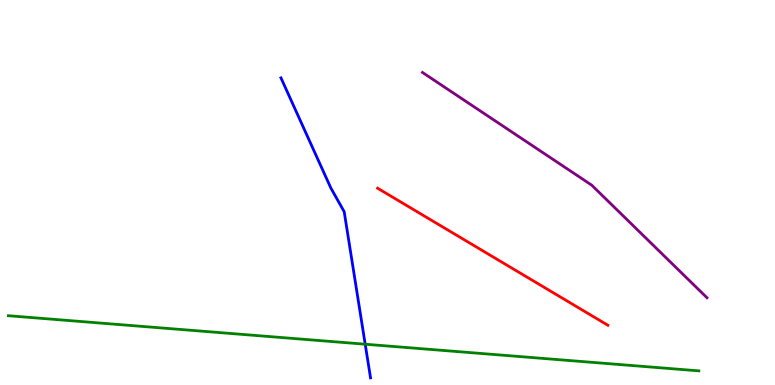[{'lines': ['blue', 'red'], 'intersections': []}, {'lines': ['green', 'red'], 'intersections': []}, {'lines': ['purple', 'red'], 'intersections': []}, {'lines': ['blue', 'green'], 'intersections': [{'x': 4.71, 'y': 1.06}]}, {'lines': ['blue', 'purple'], 'intersections': []}, {'lines': ['green', 'purple'], 'intersections': []}]